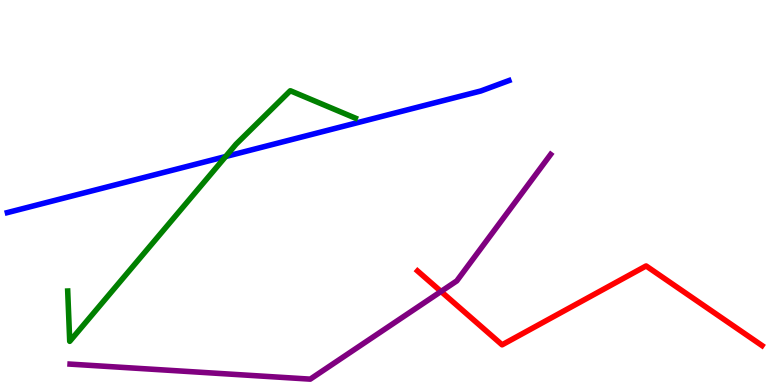[{'lines': ['blue', 'red'], 'intersections': []}, {'lines': ['green', 'red'], 'intersections': []}, {'lines': ['purple', 'red'], 'intersections': [{'x': 5.69, 'y': 2.43}]}, {'lines': ['blue', 'green'], 'intersections': [{'x': 2.91, 'y': 5.93}]}, {'lines': ['blue', 'purple'], 'intersections': []}, {'lines': ['green', 'purple'], 'intersections': []}]